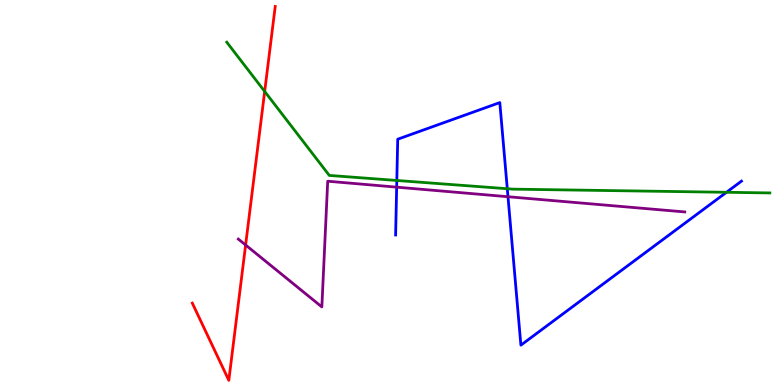[{'lines': ['blue', 'red'], 'intersections': []}, {'lines': ['green', 'red'], 'intersections': [{'x': 3.42, 'y': 7.62}]}, {'lines': ['purple', 'red'], 'intersections': [{'x': 3.17, 'y': 3.64}]}, {'lines': ['blue', 'green'], 'intersections': [{'x': 5.12, 'y': 5.31}, {'x': 6.55, 'y': 5.1}, {'x': 9.37, 'y': 5.01}]}, {'lines': ['blue', 'purple'], 'intersections': [{'x': 5.12, 'y': 5.14}, {'x': 6.55, 'y': 4.89}]}, {'lines': ['green', 'purple'], 'intersections': []}]